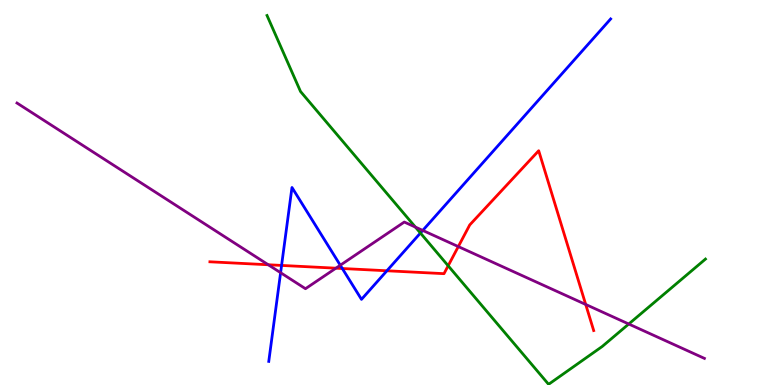[{'lines': ['blue', 'red'], 'intersections': [{'x': 3.63, 'y': 3.11}, {'x': 4.42, 'y': 3.03}, {'x': 4.99, 'y': 2.97}]}, {'lines': ['green', 'red'], 'intersections': [{'x': 5.78, 'y': 3.1}]}, {'lines': ['purple', 'red'], 'intersections': [{'x': 3.46, 'y': 3.12}, {'x': 4.33, 'y': 3.03}, {'x': 5.91, 'y': 3.6}, {'x': 7.56, 'y': 2.09}]}, {'lines': ['blue', 'green'], 'intersections': [{'x': 5.42, 'y': 3.95}]}, {'lines': ['blue', 'purple'], 'intersections': [{'x': 3.62, 'y': 2.92}, {'x': 4.39, 'y': 3.11}, {'x': 5.45, 'y': 4.01}]}, {'lines': ['green', 'purple'], 'intersections': [{'x': 5.36, 'y': 4.1}, {'x': 8.11, 'y': 1.58}]}]